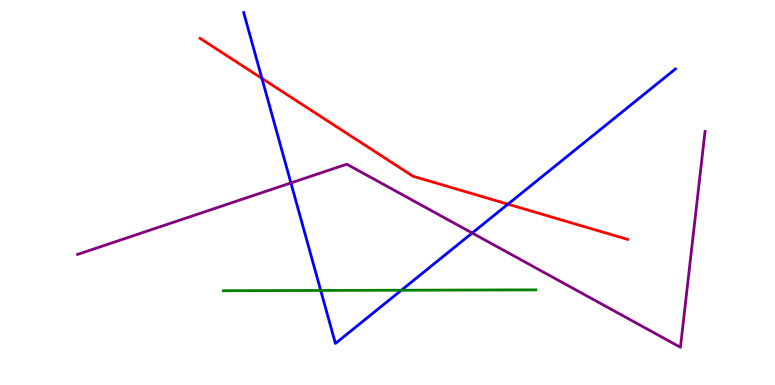[{'lines': ['blue', 'red'], 'intersections': [{'x': 3.38, 'y': 7.96}, {'x': 6.55, 'y': 4.7}]}, {'lines': ['green', 'red'], 'intersections': []}, {'lines': ['purple', 'red'], 'intersections': []}, {'lines': ['blue', 'green'], 'intersections': [{'x': 4.14, 'y': 2.46}, {'x': 5.18, 'y': 2.46}]}, {'lines': ['blue', 'purple'], 'intersections': [{'x': 3.75, 'y': 5.25}, {'x': 6.09, 'y': 3.95}]}, {'lines': ['green', 'purple'], 'intersections': []}]